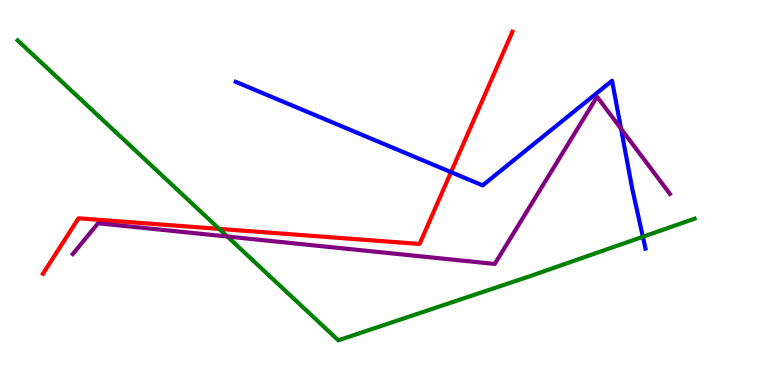[{'lines': ['blue', 'red'], 'intersections': [{'x': 5.82, 'y': 5.53}]}, {'lines': ['green', 'red'], 'intersections': [{'x': 2.83, 'y': 4.05}]}, {'lines': ['purple', 'red'], 'intersections': []}, {'lines': ['blue', 'green'], 'intersections': [{'x': 8.3, 'y': 3.85}]}, {'lines': ['blue', 'purple'], 'intersections': [{'x': 8.01, 'y': 6.66}]}, {'lines': ['green', 'purple'], 'intersections': [{'x': 2.93, 'y': 3.86}]}]